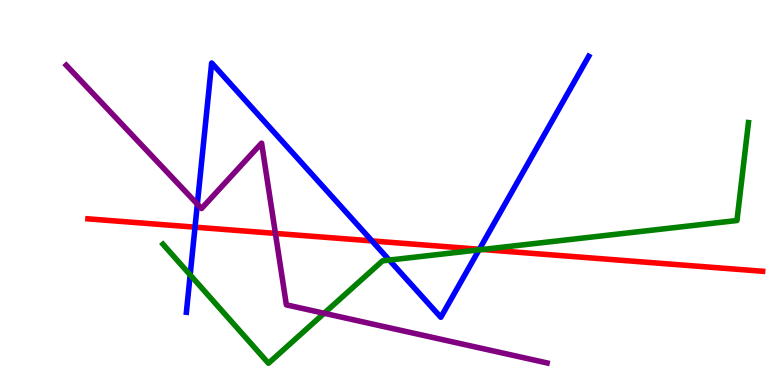[{'lines': ['blue', 'red'], 'intersections': [{'x': 2.52, 'y': 4.1}, {'x': 4.8, 'y': 3.74}, {'x': 6.19, 'y': 3.53}]}, {'lines': ['green', 'red'], 'intersections': [{'x': 6.22, 'y': 3.52}]}, {'lines': ['purple', 'red'], 'intersections': [{'x': 3.55, 'y': 3.94}]}, {'lines': ['blue', 'green'], 'intersections': [{'x': 2.45, 'y': 2.86}, {'x': 5.02, 'y': 3.24}, {'x': 6.18, 'y': 3.51}]}, {'lines': ['blue', 'purple'], 'intersections': [{'x': 2.55, 'y': 4.7}]}, {'lines': ['green', 'purple'], 'intersections': [{'x': 4.18, 'y': 1.86}]}]